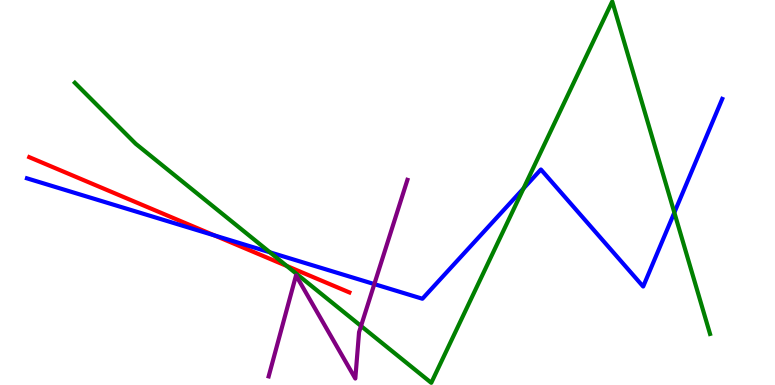[{'lines': ['blue', 'red'], 'intersections': [{'x': 2.77, 'y': 3.88}]}, {'lines': ['green', 'red'], 'intersections': [{'x': 3.7, 'y': 3.09}]}, {'lines': ['purple', 'red'], 'intersections': []}, {'lines': ['blue', 'green'], 'intersections': [{'x': 3.48, 'y': 3.45}, {'x': 6.75, 'y': 5.11}, {'x': 8.7, 'y': 4.48}]}, {'lines': ['blue', 'purple'], 'intersections': [{'x': 4.83, 'y': 2.62}]}, {'lines': ['green', 'purple'], 'intersections': [{'x': 4.66, 'y': 1.53}]}]